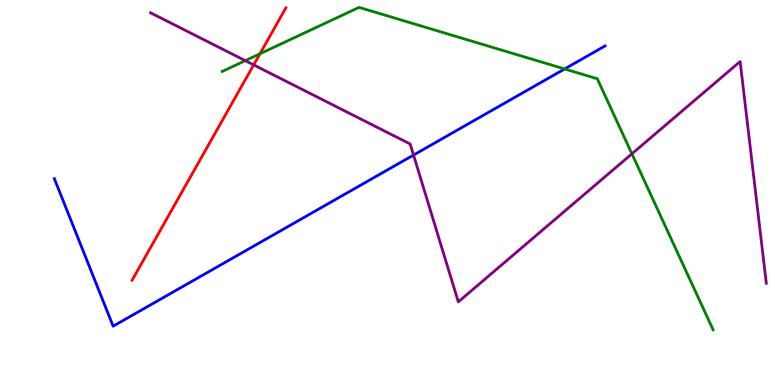[{'lines': ['blue', 'red'], 'intersections': []}, {'lines': ['green', 'red'], 'intersections': [{'x': 3.35, 'y': 8.6}]}, {'lines': ['purple', 'red'], 'intersections': [{'x': 3.27, 'y': 8.31}]}, {'lines': ['blue', 'green'], 'intersections': [{'x': 7.29, 'y': 8.21}]}, {'lines': ['blue', 'purple'], 'intersections': [{'x': 5.34, 'y': 5.97}]}, {'lines': ['green', 'purple'], 'intersections': [{'x': 3.16, 'y': 8.42}, {'x': 8.15, 'y': 6.0}]}]